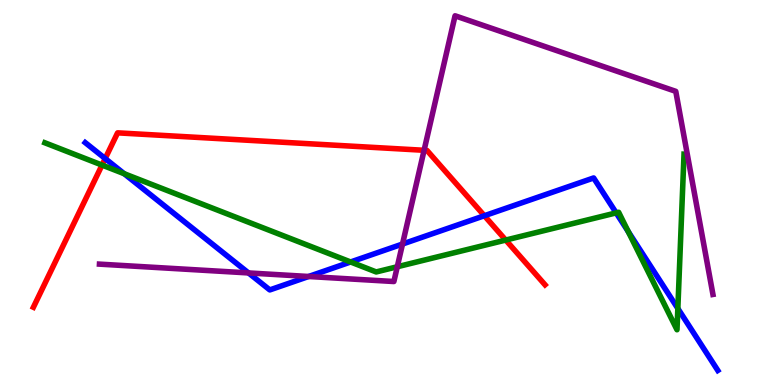[{'lines': ['blue', 'red'], 'intersections': [{'x': 1.36, 'y': 5.88}, {'x': 6.25, 'y': 4.4}]}, {'lines': ['green', 'red'], 'intersections': [{'x': 1.32, 'y': 5.71}, {'x': 6.53, 'y': 3.76}]}, {'lines': ['purple', 'red'], 'intersections': [{'x': 5.47, 'y': 6.1}]}, {'lines': ['blue', 'green'], 'intersections': [{'x': 1.6, 'y': 5.49}, {'x': 4.52, 'y': 3.2}, {'x': 7.95, 'y': 4.47}, {'x': 8.11, 'y': 3.99}, {'x': 8.75, 'y': 1.99}]}, {'lines': ['blue', 'purple'], 'intersections': [{'x': 3.21, 'y': 2.91}, {'x': 3.98, 'y': 2.82}, {'x': 5.19, 'y': 3.66}]}, {'lines': ['green', 'purple'], 'intersections': [{'x': 5.13, 'y': 3.07}]}]